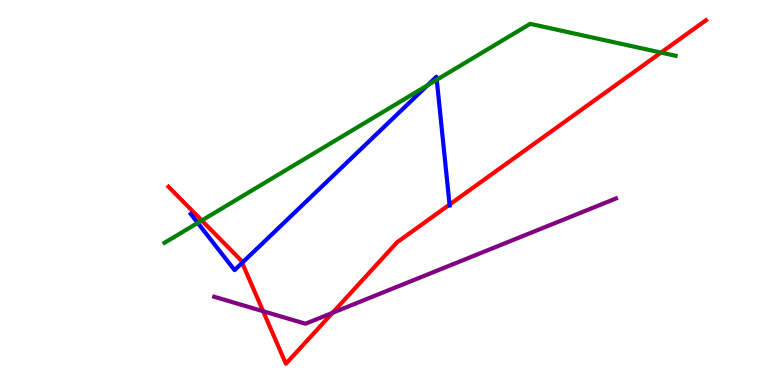[{'lines': ['blue', 'red'], 'intersections': [{'x': 3.12, 'y': 3.17}, {'x': 5.8, 'y': 4.69}]}, {'lines': ['green', 'red'], 'intersections': [{'x': 2.6, 'y': 4.27}, {'x': 8.53, 'y': 8.63}]}, {'lines': ['purple', 'red'], 'intersections': [{'x': 3.4, 'y': 1.92}, {'x': 4.29, 'y': 1.87}]}, {'lines': ['blue', 'green'], 'intersections': [{'x': 2.55, 'y': 4.21}, {'x': 5.52, 'y': 7.78}, {'x': 5.64, 'y': 7.93}]}, {'lines': ['blue', 'purple'], 'intersections': []}, {'lines': ['green', 'purple'], 'intersections': []}]